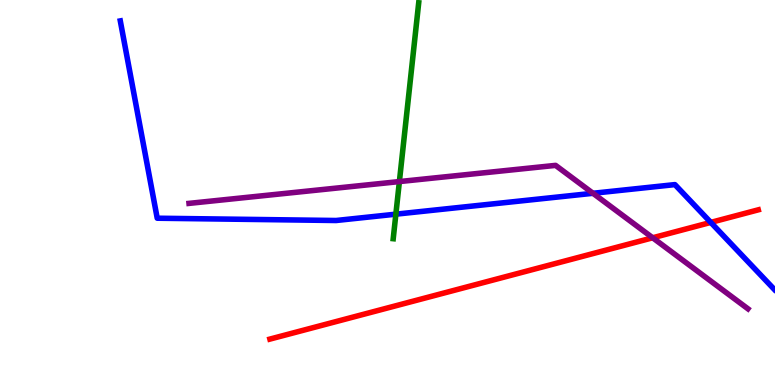[{'lines': ['blue', 'red'], 'intersections': [{'x': 9.17, 'y': 4.22}]}, {'lines': ['green', 'red'], 'intersections': []}, {'lines': ['purple', 'red'], 'intersections': [{'x': 8.42, 'y': 3.82}]}, {'lines': ['blue', 'green'], 'intersections': [{'x': 5.11, 'y': 4.44}]}, {'lines': ['blue', 'purple'], 'intersections': [{'x': 7.65, 'y': 4.98}]}, {'lines': ['green', 'purple'], 'intersections': [{'x': 5.15, 'y': 5.28}]}]